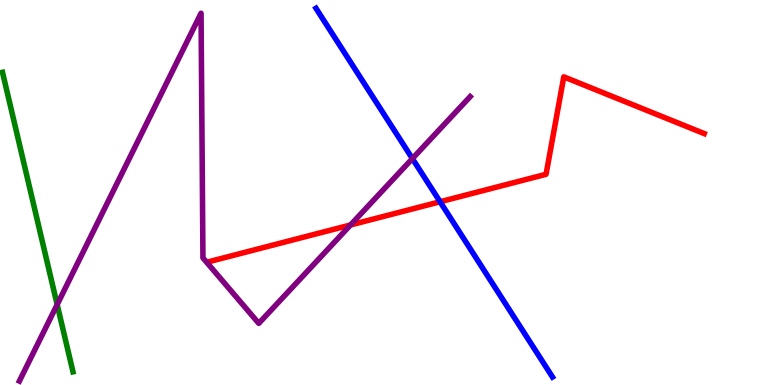[{'lines': ['blue', 'red'], 'intersections': [{'x': 5.68, 'y': 4.76}]}, {'lines': ['green', 'red'], 'intersections': []}, {'lines': ['purple', 'red'], 'intersections': [{'x': 4.52, 'y': 4.16}]}, {'lines': ['blue', 'green'], 'intersections': []}, {'lines': ['blue', 'purple'], 'intersections': [{'x': 5.32, 'y': 5.88}]}, {'lines': ['green', 'purple'], 'intersections': [{'x': 0.738, 'y': 2.09}]}]